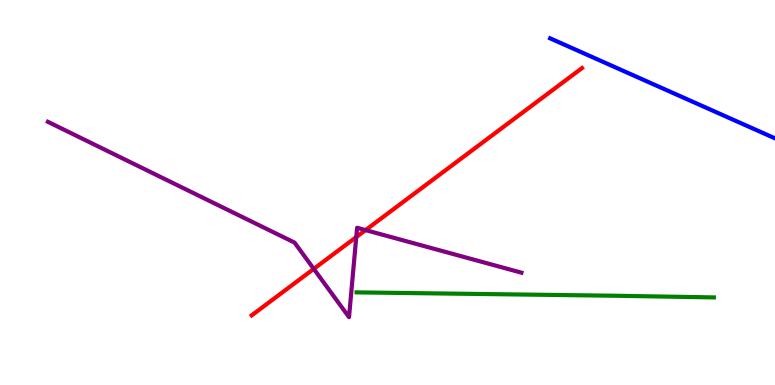[{'lines': ['blue', 'red'], 'intersections': []}, {'lines': ['green', 'red'], 'intersections': []}, {'lines': ['purple', 'red'], 'intersections': [{'x': 4.05, 'y': 3.02}, {'x': 4.6, 'y': 3.84}, {'x': 4.72, 'y': 4.02}]}, {'lines': ['blue', 'green'], 'intersections': []}, {'lines': ['blue', 'purple'], 'intersections': []}, {'lines': ['green', 'purple'], 'intersections': []}]